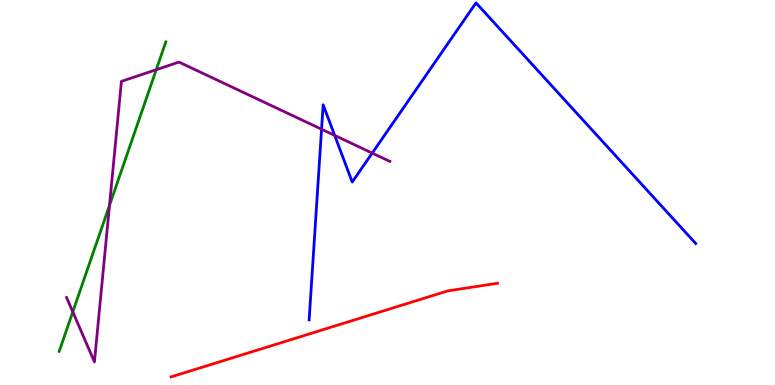[{'lines': ['blue', 'red'], 'intersections': []}, {'lines': ['green', 'red'], 'intersections': []}, {'lines': ['purple', 'red'], 'intersections': []}, {'lines': ['blue', 'green'], 'intersections': []}, {'lines': ['blue', 'purple'], 'intersections': [{'x': 4.15, 'y': 6.64}, {'x': 4.32, 'y': 6.48}, {'x': 4.8, 'y': 6.02}]}, {'lines': ['green', 'purple'], 'intersections': [{'x': 0.939, 'y': 1.9}, {'x': 1.41, 'y': 4.67}, {'x': 2.02, 'y': 8.19}]}]